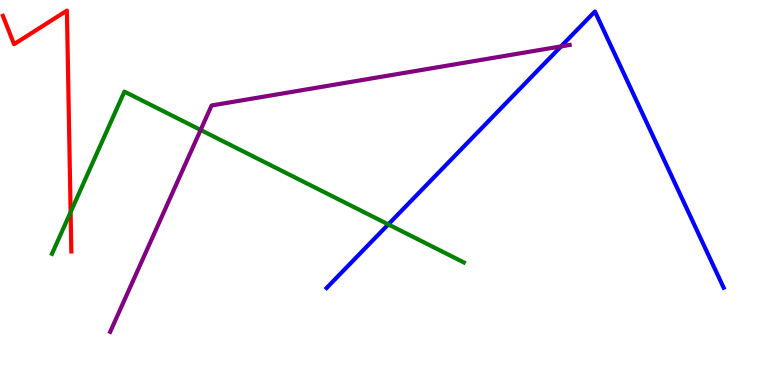[{'lines': ['blue', 'red'], 'intersections': []}, {'lines': ['green', 'red'], 'intersections': [{'x': 0.911, 'y': 4.49}]}, {'lines': ['purple', 'red'], 'intersections': []}, {'lines': ['blue', 'green'], 'intersections': [{'x': 5.01, 'y': 4.17}]}, {'lines': ['blue', 'purple'], 'intersections': [{'x': 7.24, 'y': 8.8}]}, {'lines': ['green', 'purple'], 'intersections': [{'x': 2.59, 'y': 6.62}]}]